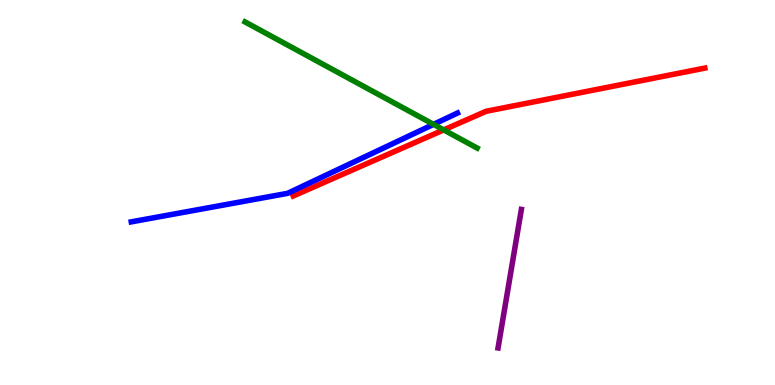[{'lines': ['blue', 'red'], 'intersections': []}, {'lines': ['green', 'red'], 'intersections': [{'x': 5.73, 'y': 6.63}]}, {'lines': ['purple', 'red'], 'intersections': []}, {'lines': ['blue', 'green'], 'intersections': [{'x': 5.59, 'y': 6.77}]}, {'lines': ['blue', 'purple'], 'intersections': []}, {'lines': ['green', 'purple'], 'intersections': []}]